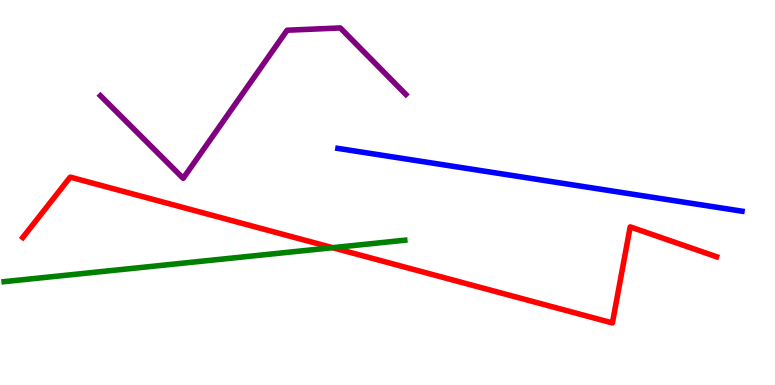[{'lines': ['blue', 'red'], 'intersections': []}, {'lines': ['green', 'red'], 'intersections': [{'x': 4.29, 'y': 3.57}]}, {'lines': ['purple', 'red'], 'intersections': []}, {'lines': ['blue', 'green'], 'intersections': []}, {'lines': ['blue', 'purple'], 'intersections': []}, {'lines': ['green', 'purple'], 'intersections': []}]